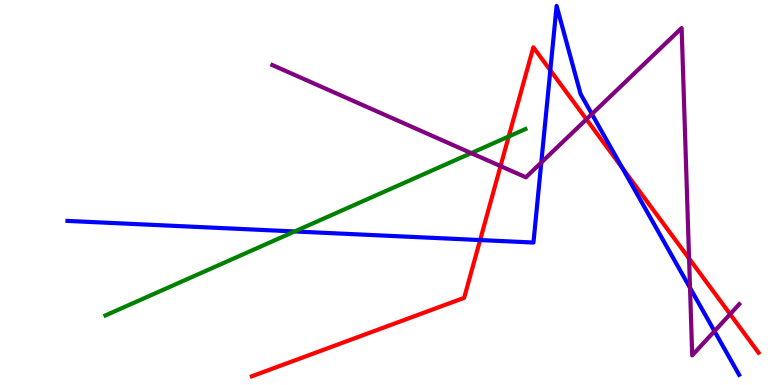[{'lines': ['blue', 'red'], 'intersections': [{'x': 6.2, 'y': 3.76}, {'x': 7.1, 'y': 8.17}, {'x': 8.03, 'y': 5.63}]}, {'lines': ['green', 'red'], 'intersections': [{'x': 6.56, 'y': 6.46}]}, {'lines': ['purple', 'red'], 'intersections': [{'x': 6.46, 'y': 5.69}, {'x': 7.57, 'y': 6.9}, {'x': 8.89, 'y': 3.29}, {'x': 9.42, 'y': 1.84}]}, {'lines': ['blue', 'green'], 'intersections': [{'x': 3.8, 'y': 3.99}]}, {'lines': ['blue', 'purple'], 'intersections': [{'x': 6.98, 'y': 5.78}, {'x': 7.64, 'y': 7.04}, {'x': 8.9, 'y': 2.52}, {'x': 9.22, 'y': 1.4}]}, {'lines': ['green', 'purple'], 'intersections': [{'x': 6.08, 'y': 6.02}]}]